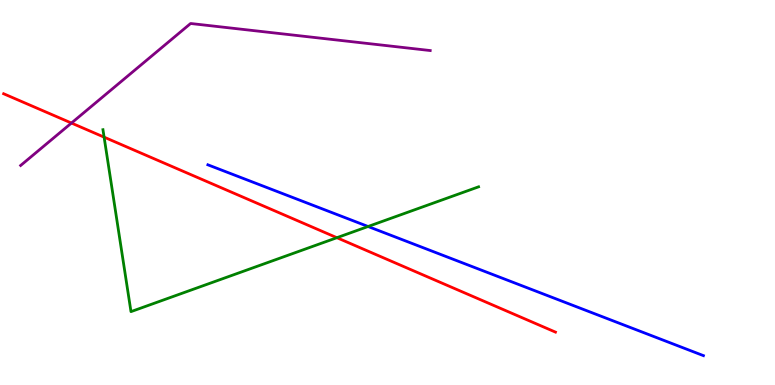[{'lines': ['blue', 'red'], 'intersections': []}, {'lines': ['green', 'red'], 'intersections': [{'x': 1.34, 'y': 6.44}, {'x': 4.35, 'y': 3.83}]}, {'lines': ['purple', 'red'], 'intersections': [{'x': 0.922, 'y': 6.8}]}, {'lines': ['blue', 'green'], 'intersections': [{'x': 4.75, 'y': 4.12}]}, {'lines': ['blue', 'purple'], 'intersections': []}, {'lines': ['green', 'purple'], 'intersections': []}]